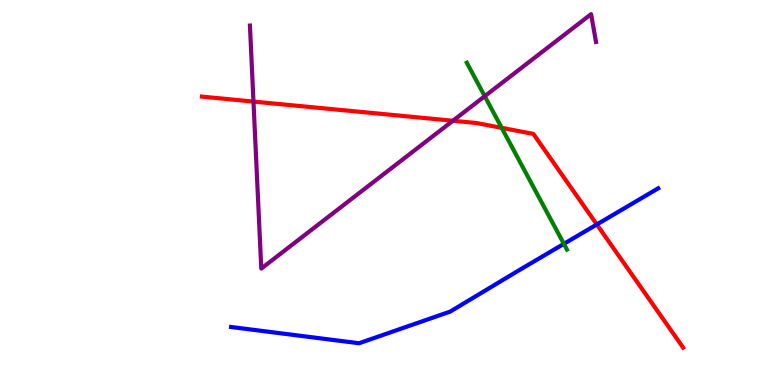[{'lines': ['blue', 'red'], 'intersections': [{'x': 7.7, 'y': 4.17}]}, {'lines': ['green', 'red'], 'intersections': [{'x': 6.47, 'y': 6.68}]}, {'lines': ['purple', 'red'], 'intersections': [{'x': 3.27, 'y': 7.36}, {'x': 5.84, 'y': 6.86}]}, {'lines': ['blue', 'green'], 'intersections': [{'x': 7.28, 'y': 3.67}]}, {'lines': ['blue', 'purple'], 'intersections': []}, {'lines': ['green', 'purple'], 'intersections': [{'x': 6.25, 'y': 7.5}]}]